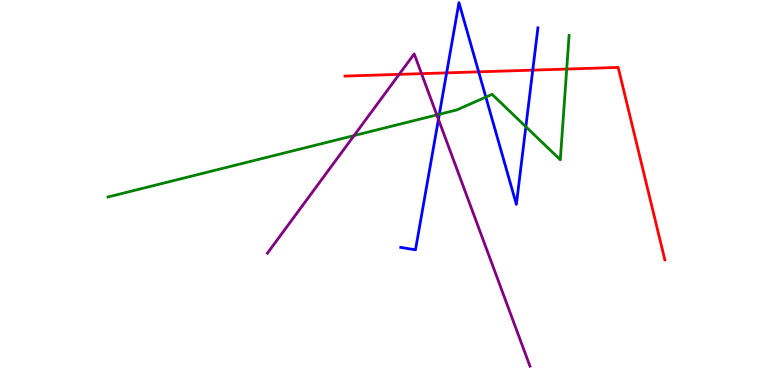[{'lines': ['blue', 'red'], 'intersections': [{'x': 5.76, 'y': 8.11}, {'x': 6.18, 'y': 8.13}, {'x': 6.87, 'y': 8.18}]}, {'lines': ['green', 'red'], 'intersections': [{'x': 7.31, 'y': 8.21}]}, {'lines': ['purple', 'red'], 'intersections': [{'x': 5.15, 'y': 8.07}, {'x': 5.44, 'y': 8.09}]}, {'lines': ['blue', 'green'], 'intersections': [{'x': 5.67, 'y': 7.03}, {'x': 6.27, 'y': 7.48}, {'x': 6.79, 'y': 6.71}]}, {'lines': ['blue', 'purple'], 'intersections': [{'x': 5.66, 'y': 6.9}]}, {'lines': ['green', 'purple'], 'intersections': [{'x': 4.57, 'y': 6.48}, {'x': 5.64, 'y': 7.02}]}]